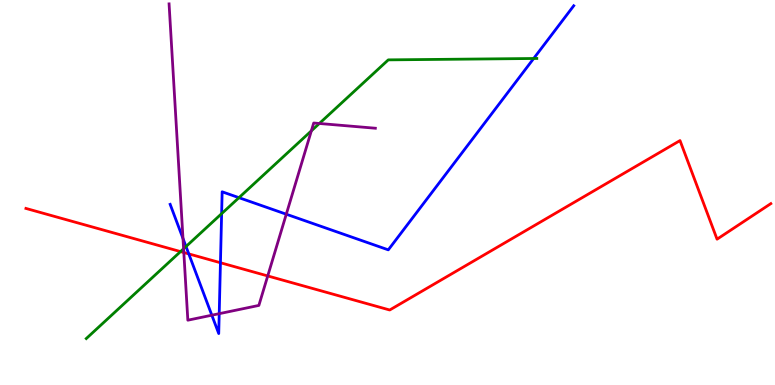[{'lines': ['blue', 'red'], 'intersections': [{'x': 2.44, 'y': 3.41}, {'x': 2.84, 'y': 3.18}]}, {'lines': ['green', 'red'], 'intersections': [{'x': 2.33, 'y': 3.47}]}, {'lines': ['purple', 'red'], 'intersections': [{'x': 2.37, 'y': 3.44}, {'x': 3.45, 'y': 2.83}]}, {'lines': ['blue', 'green'], 'intersections': [{'x': 2.4, 'y': 3.6}, {'x': 2.86, 'y': 4.45}, {'x': 3.08, 'y': 4.87}, {'x': 6.89, 'y': 8.48}]}, {'lines': ['blue', 'purple'], 'intersections': [{'x': 2.36, 'y': 3.81}, {'x': 2.73, 'y': 1.81}, {'x': 2.83, 'y': 1.85}, {'x': 3.69, 'y': 4.44}]}, {'lines': ['green', 'purple'], 'intersections': [{'x': 2.37, 'y': 3.54}, {'x': 4.02, 'y': 6.6}, {'x': 4.12, 'y': 6.79}]}]